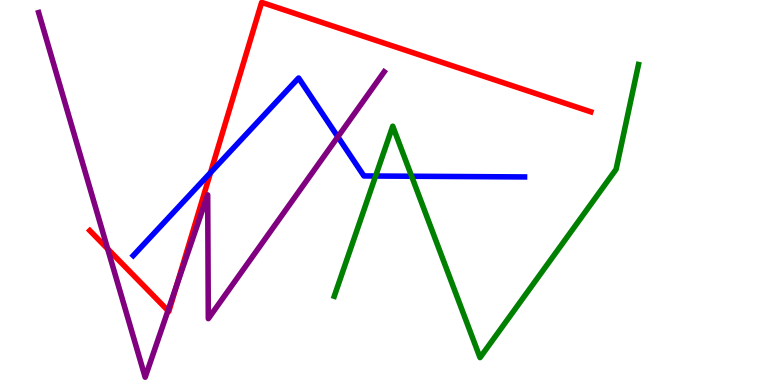[{'lines': ['blue', 'red'], 'intersections': [{'x': 2.72, 'y': 5.52}]}, {'lines': ['green', 'red'], 'intersections': []}, {'lines': ['purple', 'red'], 'intersections': [{'x': 1.39, 'y': 3.54}, {'x': 2.17, 'y': 1.93}, {'x': 2.28, 'y': 2.58}]}, {'lines': ['blue', 'green'], 'intersections': [{'x': 4.85, 'y': 5.43}, {'x': 5.31, 'y': 5.42}]}, {'lines': ['blue', 'purple'], 'intersections': [{'x': 4.36, 'y': 6.45}]}, {'lines': ['green', 'purple'], 'intersections': []}]